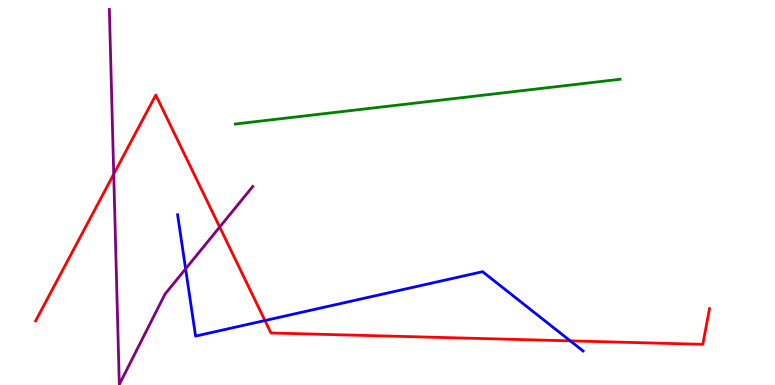[{'lines': ['blue', 'red'], 'intersections': [{'x': 3.42, 'y': 1.67}, {'x': 7.36, 'y': 1.15}]}, {'lines': ['green', 'red'], 'intersections': []}, {'lines': ['purple', 'red'], 'intersections': [{'x': 1.47, 'y': 5.48}, {'x': 2.83, 'y': 4.1}]}, {'lines': ['blue', 'green'], 'intersections': []}, {'lines': ['blue', 'purple'], 'intersections': [{'x': 2.39, 'y': 3.02}]}, {'lines': ['green', 'purple'], 'intersections': []}]